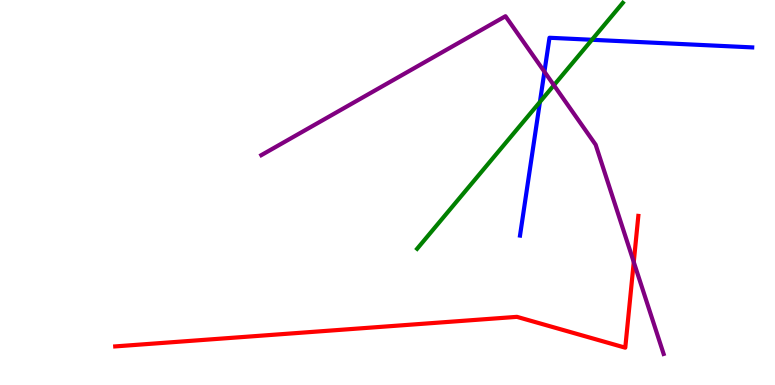[{'lines': ['blue', 'red'], 'intersections': []}, {'lines': ['green', 'red'], 'intersections': []}, {'lines': ['purple', 'red'], 'intersections': [{'x': 8.18, 'y': 3.19}]}, {'lines': ['blue', 'green'], 'intersections': [{'x': 6.97, 'y': 7.35}, {'x': 7.64, 'y': 8.97}]}, {'lines': ['blue', 'purple'], 'intersections': [{'x': 7.02, 'y': 8.14}]}, {'lines': ['green', 'purple'], 'intersections': [{'x': 7.15, 'y': 7.79}]}]